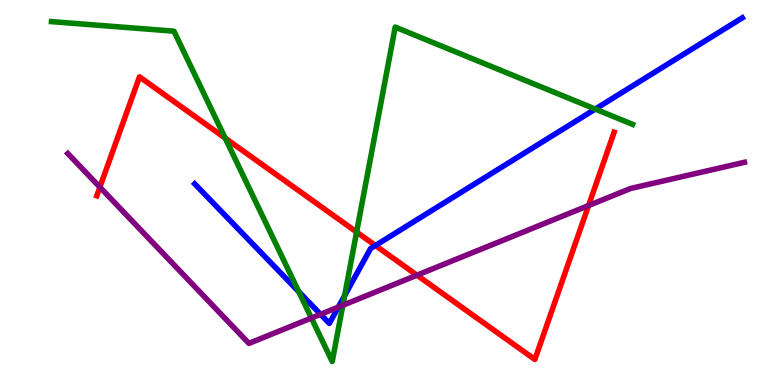[{'lines': ['blue', 'red'], 'intersections': [{'x': 4.84, 'y': 3.62}]}, {'lines': ['green', 'red'], 'intersections': [{'x': 2.91, 'y': 6.41}, {'x': 4.6, 'y': 3.97}]}, {'lines': ['purple', 'red'], 'intersections': [{'x': 1.29, 'y': 5.14}, {'x': 5.38, 'y': 2.85}, {'x': 7.59, 'y': 4.66}]}, {'lines': ['blue', 'green'], 'intersections': [{'x': 3.86, 'y': 2.42}, {'x': 4.45, 'y': 2.32}, {'x': 7.68, 'y': 7.17}]}, {'lines': ['blue', 'purple'], 'intersections': [{'x': 4.14, 'y': 1.84}, {'x': 4.37, 'y': 2.02}]}, {'lines': ['green', 'purple'], 'intersections': [{'x': 4.02, 'y': 1.74}, {'x': 4.42, 'y': 2.07}]}]